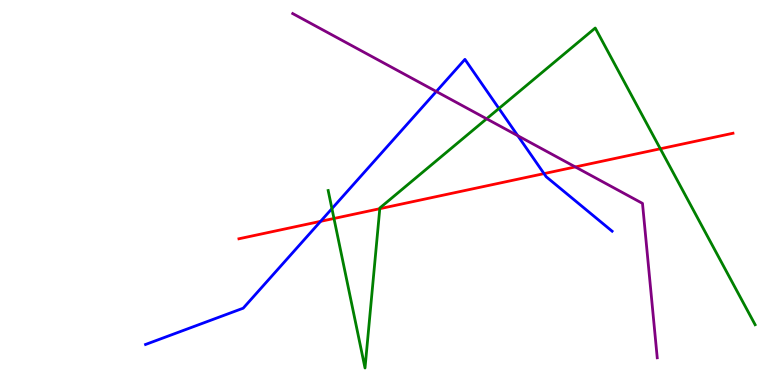[{'lines': ['blue', 'red'], 'intersections': [{'x': 4.14, 'y': 4.25}, {'x': 7.02, 'y': 5.49}]}, {'lines': ['green', 'red'], 'intersections': [{'x': 4.31, 'y': 4.33}, {'x': 4.9, 'y': 4.58}, {'x': 8.52, 'y': 6.14}]}, {'lines': ['purple', 'red'], 'intersections': [{'x': 7.42, 'y': 5.66}]}, {'lines': ['blue', 'green'], 'intersections': [{'x': 4.28, 'y': 4.58}, {'x': 6.44, 'y': 7.18}]}, {'lines': ['blue', 'purple'], 'intersections': [{'x': 5.63, 'y': 7.62}, {'x': 6.68, 'y': 6.48}]}, {'lines': ['green', 'purple'], 'intersections': [{'x': 6.28, 'y': 6.91}]}]